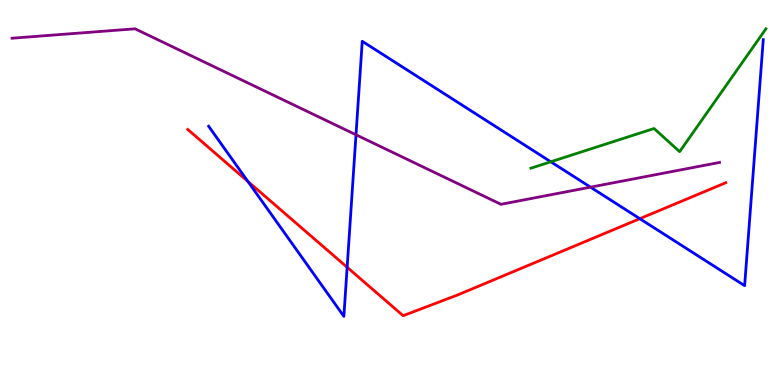[{'lines': ['blue', 'red'], 'intersections': [{'x': 3.2, 'y': 5.29}, {'x': 4.48, 'y': 3.06}, {'x': 8.26, 'y': 4.32}]}, {'lines': ['green', 'red'], 'intersections': []}, {'lines': ['purple', 'red'], 'intersections': []}, {'lines': ['blue', 'green'], 'intersections': [{'x': 7.11, 'y': 5.8}]}, {'lines': ['blue', 'purple'], 'intersections': [{'x': 4.59, 'y': 6.5}, {'x': 7.62, 'y': 5.14}]}, {'lines': ['green', 'purple'], 'intersections': []}]